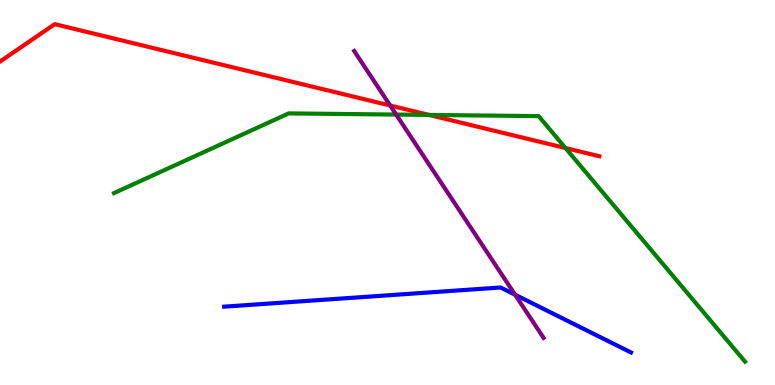[{'lines': ['blue', 'red'], 'intersections': []}, {'lines': ['green', 'red'], 'intersections': [{'x': 5.54, 'y': 7.01}, {'x': 7.3, 'y': 6.16}]}, {'lines': ['purple', 'red'], 'intersections': [{'x': 5.03, 'y': 7.26}]}, {'lines': ['blue', 'green'], 'intersections': []}, {'lines': ['blue', 'purple'], 'intersections': [{'x': 6.65, 'y': 2.34}]}, {'lines': ['green', 'purple'], 'intersections': [{'x': 5.11, 'y': 7.02}]}]